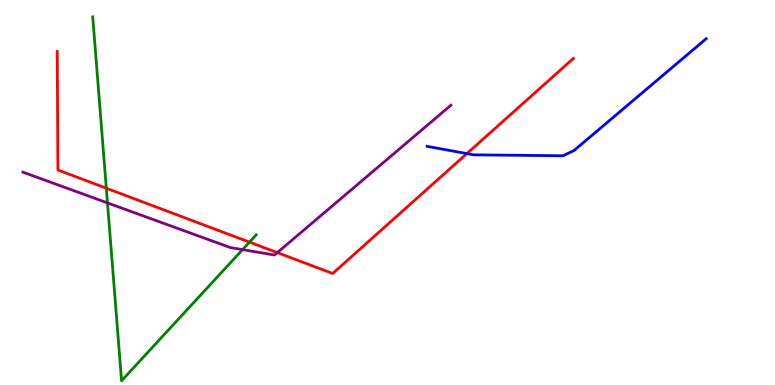[{'lines': ['blue', 'red'], 'intersections': [{'x': 6.02, 'y': 6.01}]}, {'lines': ['green', 'red'], 'intersections': [{'x': 1.37, 'y': 5.11}, {'x': 3.22, 'y': 3.71}]}, {'lines': ['purple', 'red'], 'intersections': [{'x': 3.58, 'y': 3.44}]}, {'lines': ['blue', 'green'], 'intersections': []}, {'lines': ['blue', 'purple'], 'intersections': []}, {'lines': ['green', 'purple'], 'intersections': [{'x': 1.39, 'y': 4.73}, {'x': 3.13, 'y': 3.52}]}]